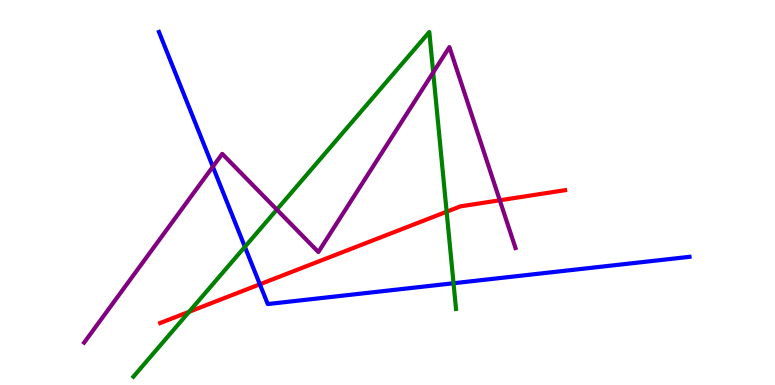[{'lines': ['blue', 'red'], 'intersections': [{'x': 3.35, 'y': 2.62}]}, {'lines': ['green', 'red'], 'intersections': [{'x': 2.44, 'y': 1.9}, {'x': 5.76, 'y': 4.5}]}, {'lines': ['purple', 'red'], 'intersections': [{'x': 6.45, 'y': 4.8}]}, {'lines': ['blue', 'green'], 'intersections': [{'x': 3.16, 'y': 3.59}, {'x': 5.85, 'y': 2.64}]}, {'lines': ['blue', 'purple'], 'intersections': [{'x': 2.75, 'y': 5.67}]}, {'lines': ['green', 'purple'], 'intersections': [{'x': 3.57, 'y': 4.56}, {'x': 5.59, 'y': 8.12}]}]